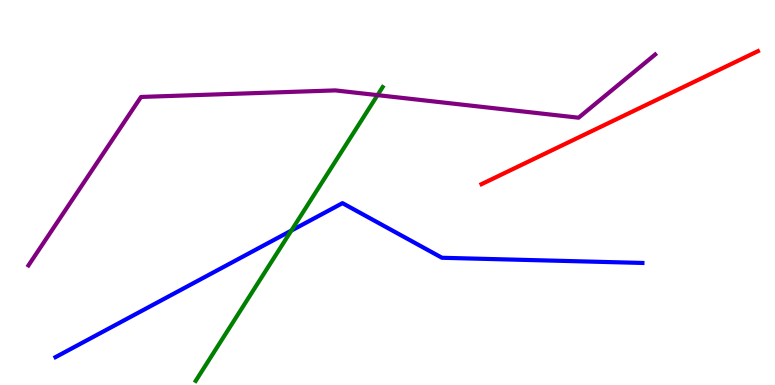[{'lines': ['blue', 'red'], 'intersections': []}, {'lines': ['green', 'red'], 'intersections': []}, {'lines': ['purple', 'red'], 'intersections': []}, {'lines': ['blue', 'green'], 'intersections': [{'x': 3.76, 'y': 4.01}]}, {'lines': ['blue', 'purple'], 'intersections': []}, {'lines': ['green', 'purple'], 'intersections': [{'x': 4.87, 'y': 7.53}]}]